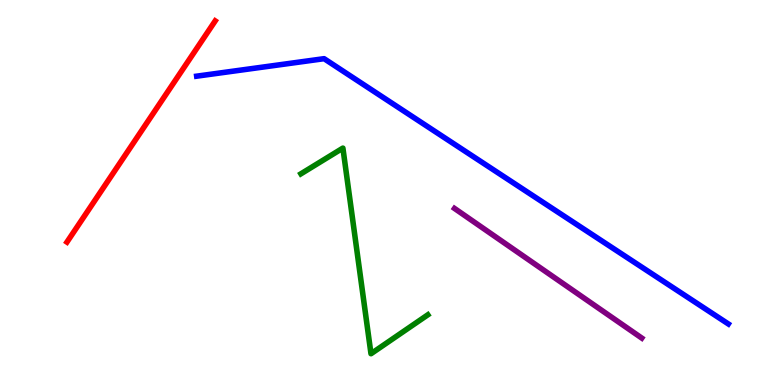[{'lines': ['blue', 'red'], 'intersections': []}, {'lines': ['green', 'red'], 'intersections': []}, {'lines': ['purple', 'red'], 'intersections': []}, {'lines': ['blue', 'green'], 'intersections': []}, {'lines': ['blue', 'purple'], 'intersections': []}, {'lines': ['green', 'purple'], 'intersections': []}]